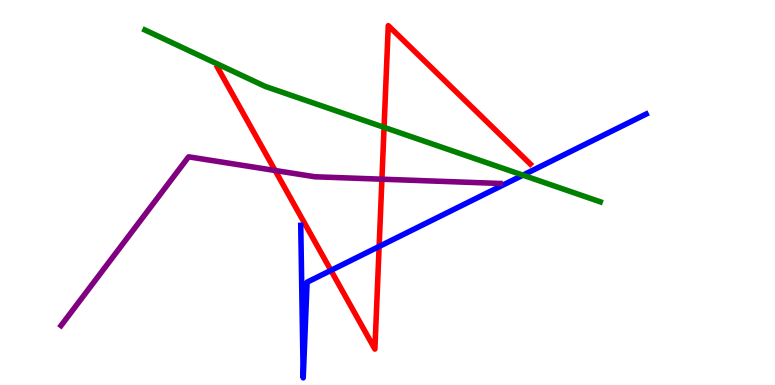[{'lines': ['blue', 'red'], 'intersections': [{'x': 4.27, 'y': 2.98}, {'x': 4.89, 'y': 3.6}]}, {'lines': ['green', 'red'], 'intersections': [{'x': 4.96, 'y': 6.69}]}, {'lines': ['purple', 'red'], 'intersections': [{'x': 3.55, 'y': 5.57}, {'x': 4.93, 'y': 5.35}]}, {'lines': ['blue', 'green'], 'intersections': [{'x': 6.75, 'y': 5.45}]}, {'lines': ['blue', 'purple'], 'intersections': []}, {'lines': ['green', 'purple'], 'intersections': []}]